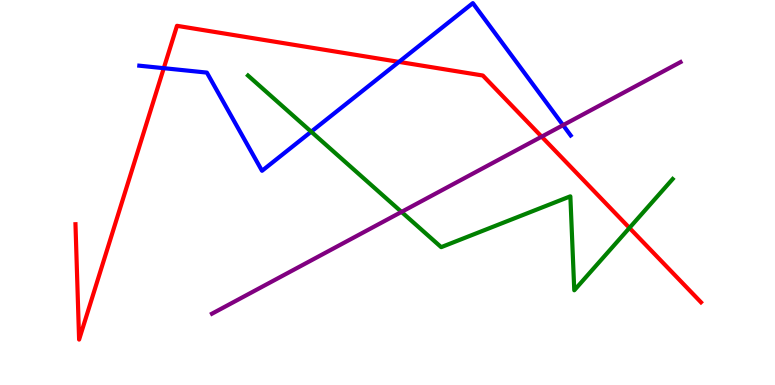[{'lines': ['blue', 'red'], 'intersections': [{'x': 2.11, 'y': 8.23}, {'x': 5.15, 'y': 8.39}]}, {'lines': ['green', 'red'], 'intersections': [{'x': 8.12, 'y': 4.08}]}, {'lines': ['purple', 'red'], 'intersections': [{'x': 6.99, 'y': 6.45}]}, {'lines': ['blue', 'green'], 'intersections': [{'x': 4.02, 'y': 6.58}]}, {'lines': ['blue', 'purple'], 'intersections': [{'x': 7.27, 'y': 6.75}]}, {'lines': ['green', 'purple'], 'intersections': [{'x': 5.18, 'y': 4.5}]}]